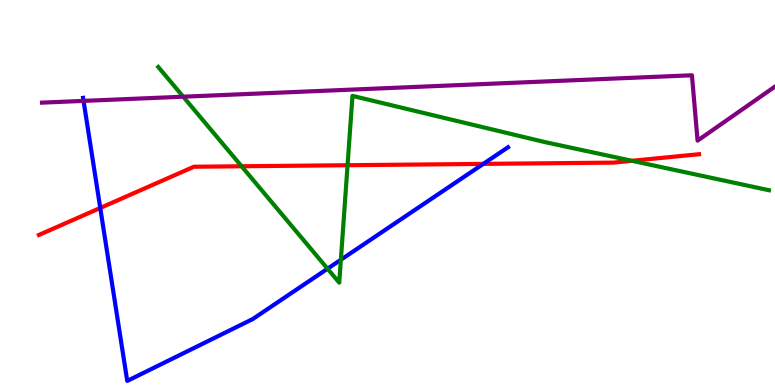[{'lines': ['blue', 'red'], 'intersections': [{'x': 1.29, 'y': 4.6}, {'x': 6.24, 'y': 5.74}]}, {'lines': ['green', 'red'], 'intersections': [{'x': 3.12, 'y': 5.68}, {'x': 4.48, 'y': 5.71}, {'x': 8.15, 'y': 5.82}]}, {'lines': ['purple', 'red'], 'intersections': []}, {'lines': ['blue', 'green'], 'intersections': [{'x': 4.23, 'y': 3.02}, {'x': 4.4, 'y': 3.25}]}, {'lines': ['blue', 'purple'], 'intersections': [{'x': 1.08, 'y': 7.38}]}, {'lines': ['green', 'purple'], 'intersections': [{'x': 2.36, 'y': 7.49}]}]